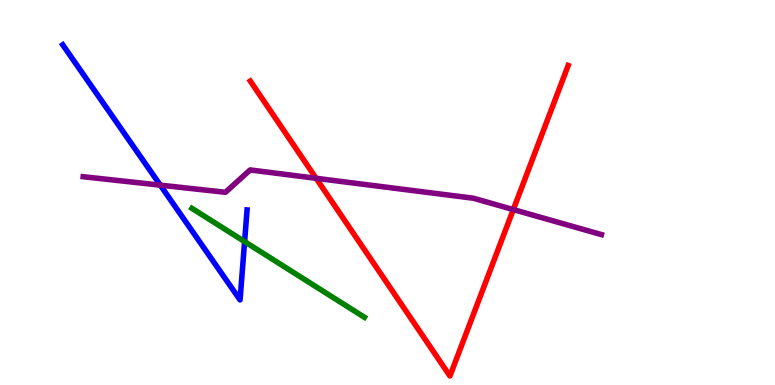[{'lines': ['blue', 'red'], 'intersections': []}, {'lines': ['green', 'red'], 'intersections': []}, {'lines': ['purple', 'red'], 'intersections': [{'x': 4.08, 'y': 5.37}, {'x': 6.62, 'y': 4.56}]}, {'lines': ['blue', 'green'], 'intersections': [{'x': 3.16, 'y': 3.72}]}, {'lines': ['blue', 'purple'], 'intersections': [{'x': 2.07, 'y': 5.19}]}, {'lines': ['green', 'purple'], 'intersections': []}]